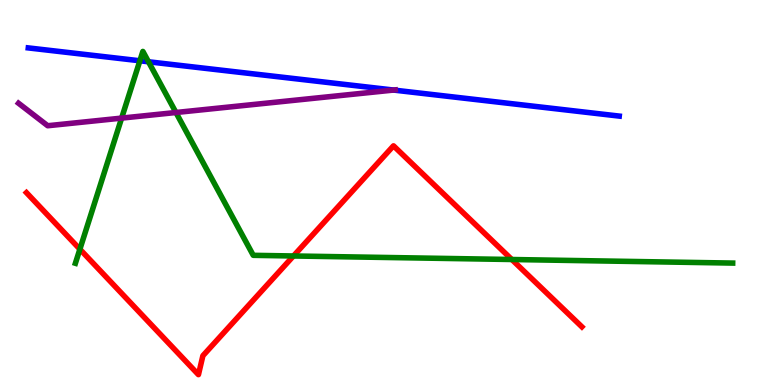[{'lines': ['blue', 'red'], 'intersections': []}, {'lines': ['green', 'red'], 'intersections': [{'x': 1.03, 'y': 3.53}, {'x': 3.79, 'y': 3.35}, {'x': 6.6, 'y': 3.26}]}, {'lines': ['purple', 'red'], 'intersections': []}, {'lines': ['blue', 'green'], 'intersections': [{'x': 1.8, 'y': 8.42}, {'x': 1.92, 'y': 8.4}]}, {'lines': ['blue', 'purple'], 'intersections': [{'x': 5.08, 'y': 7.66}]}, {'lines': ['green', 'purple'], 'intersections': [{'x': 1.57, 'y': 6.93}, {'x': 2.27, 'y': 7.08}]}]